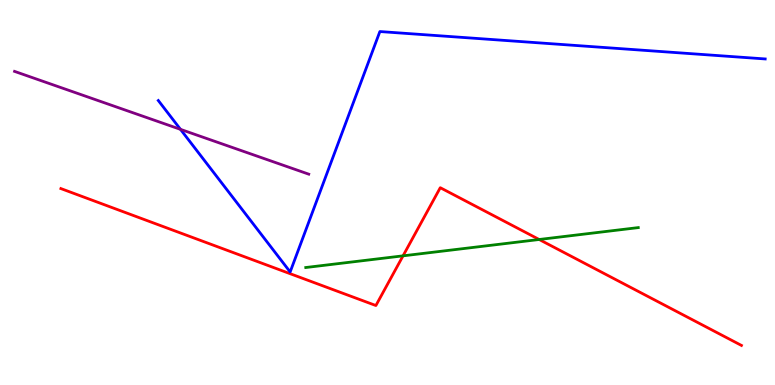[{'lines': ['blue', 'red'], 'intersections': []}, {'lines': ['green', 'red'], 'intersections': [{'x': 5.2, 'y': 3.35}, {'x': 6.96, 'y': 3.78}]}, {'lines': ['purple', 'red'], 'intersections': []}, {'lines': ['blue', 'green'], 'intersections': []}, {'lines': ['blue', 'purple'], 'intersections': [{'x': 2.33, 'y': 6.64}]}, {'lines': ['green', 'purple'], 'intersections': []}]